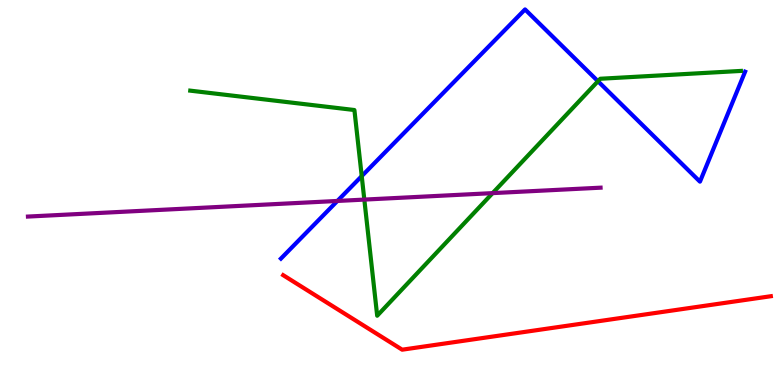[{'lines': ['blue', 'red'], 'intersections': []}, {'lines': ['green', 'red'], 'intersections': []}, {'lines': ['purple', 'red'], 'intersections': []}, {'lines': ['blue', 'green'], 'intersections': [{'x': 4.67, 'y': 5.43}, {'x': 7.72, 'y': 7.89}]}, {'lines': ['blue', 'purple'], 'intersections': [{'x': 4.35, 'y': 4.78}]}, {'lines': ['green', 'purple'], 'intersections': [{'x': 4.7, 'y': 4.82}, {'x': 6.36, 'y': 4.98}]}]